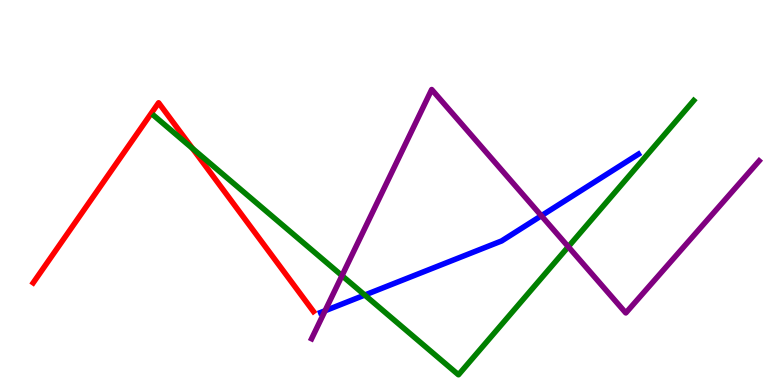[{'lines': ['blue', 'red'], 'intersections': []}, {'lines': ['green', 'red'], 'intersections': [{'x': 2.48, 'y': 6.14}]}, {'lines': ['purple', 'red'], 'intersections': []}, {'lines': ['blue', 'green'], 'intersections': [{'x': 4.71, 'y': 2.34}]}, {'lines': ['blue', 'purple'], 'intersections': [{'x': 4.19, 'y': 1.93}, {'x': 6.99, 'y': 4.4}]}, {'lines': ['green', 'purple'], 'intersections': [{'x': 4.41, 'y': 2.84}, {'x': 7.33, 'y': 3.59}]}]